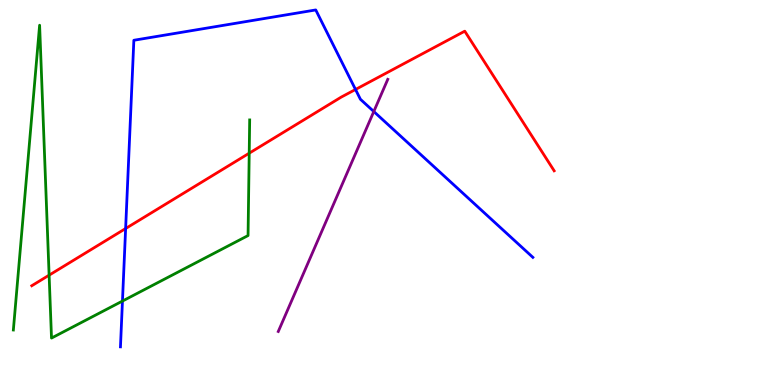[{'lines': ['blue', 'red'], 'intersections': [{'x': 1.62, 'y': 4.06}, {'x': 4.59, 'y': 7.68}]}, {'lines': ['green', 'red'], 'intersections': [{'x': 0.634, 'y': 2.85}, {'x': 3.22, 'y': 6.02}]}, {'lines': ['purple', 'red'], 'intersections': []}, {'lines': ['blue', 'green'], 'intersections': [{'x': 1.58, 'y': 2.18}]}, {'lines': ['blue', 'purple'], 'intersections': [{'x': 4.82, 'y': 7.1}]}, {'lines': ['green', 'purple'], 'intersections': []}]